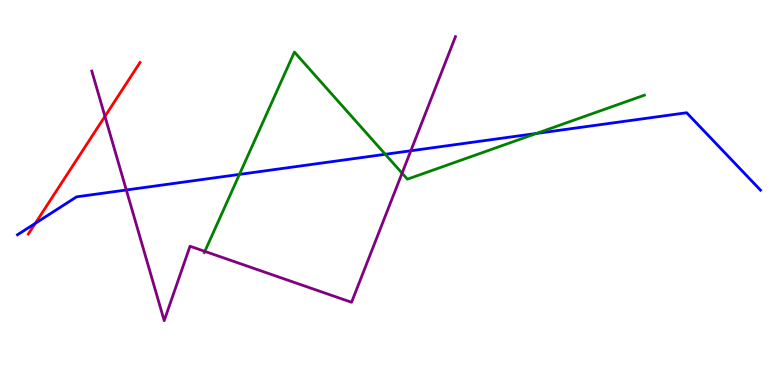[{'lines': ['blue', 'red'], 'intersections': [{'x': 0.455, 'y': 4.2}]}, {'lines': ['green', 'red'], 'intersections': []}, {'lines': ['purple', 'red'], 'intersections': [{'x': 1.35, 'y': 6.98}]}, {'lines': ['blue', 'green'], 'intersections': [{'x': 3.09, 'y': 5.47}, {'x': 4.97, 'y': 5.99}, {'x': 6.92, 'y': 6.53}]}, {'lines': ['blue', 'purple'], 'intersections': [{'x': 1.63, 'y': 5.07}, {'x': 5.3, 'y': 6.08}]}, {'lines': ['green', 'purple'], 'intersections': [{'x': 2.64, 'y': 3.47}, {'x': 5.19, 'y': 5.5}]}]